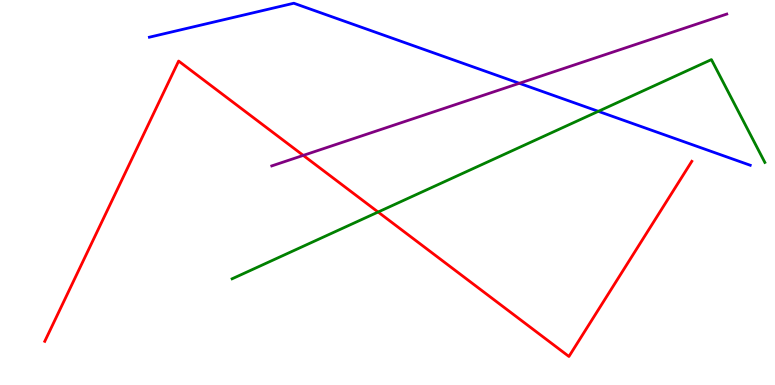[{'lines': ['blue', 'red'], 'intersections': []}, {'lines': ['green', 'red'], 'intersections': [{'x': 4.88, 'y': 4.49}]}, {'lines': ['purple', 'red'], 'intersections': [{'x': 3.91, 'y': 5.96}]}, {'lines': ['blue', 'green'], 'intersections': [{'x': 7.72, 'y': 7.11}]}, {'lines': ['blue', 'purple'], 'intersections': [{'x': 6.7, 'y': 7.84}]}, {'lines': ['green', 'purple'], 'intersections': []}]